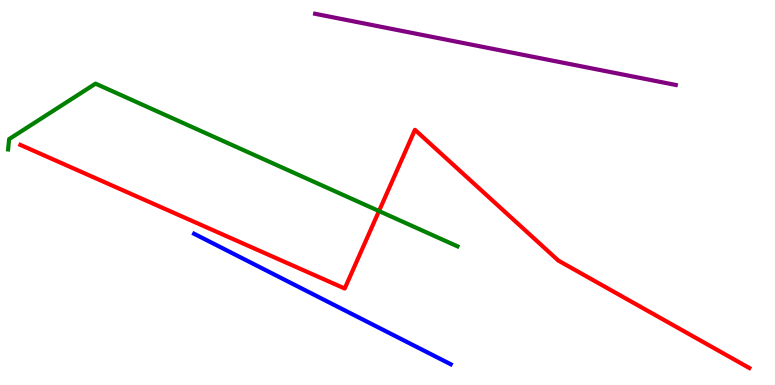[{'lines': ['blue', 'red'], 'intersections': []}, {'lines': ['green', 'red'], 'intersections': [{'x': 4.89, 'y': 4.52}]}, {'lines': ['purple', 'red'], 'intersections': []}, {'lines': ['blue', 'green'], 'intersections': []}, {'lines': ['blue', 'purple'], 'intersections': []}, {'lines': ['green', 'purple'], 'intersections': []}]